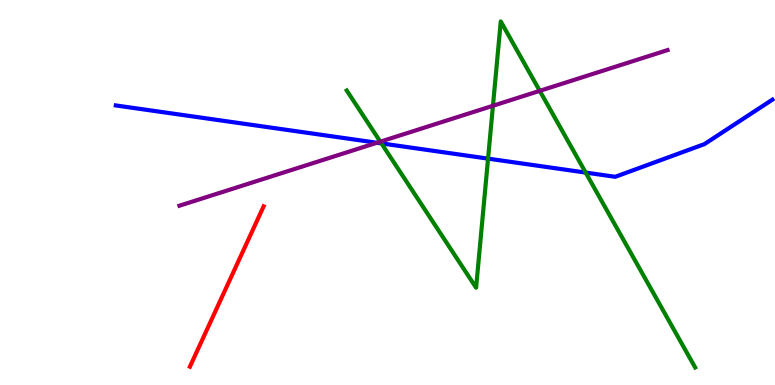[{'lines': ['blue', 'red'], 'intersections': []}, {'lines': ['green', 'red'], 'intersections': []}, {'lines': ['purple', 'red'], 'intersections': []}, {'lines': ['blue', 'green'], 'intersections': [{'x': 4.92, 'y': 6.28}, {'x': 6.3, 'y': 5.88}, {'x': 7.56, 'y': 5.52}]}, {'lines': ['blue', 'purple'], 'intersections': [{'x': 4.86, 'y': 6.29}]}, {'lines': ['green', 'purple'], 'intersections': [{'x': 4.91, 'y': 6.32}, {'x': 6.36, 'y': 7.25}, {'x': 6.96, 'y': 7.64}]}]